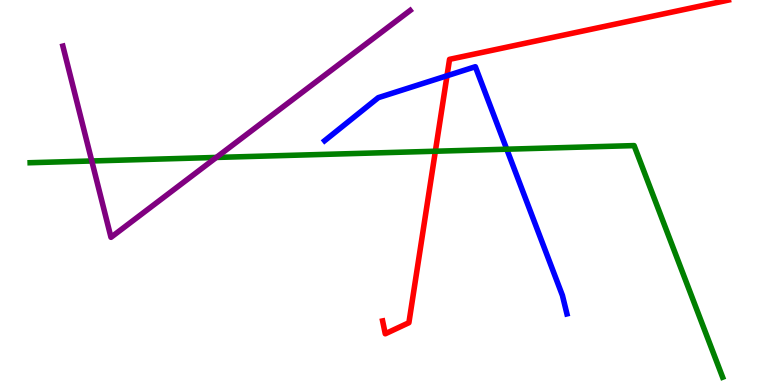[{'lines': ['blue', 'red'], 'intersections': [{'x': 5.77, 'y': 8.03}]}, {'lines': ['green', 'red'], 'intersections': [{'x': 5.62, 'y': 6.07}]}, {'lines': ['purple', 'red'], 'intersections': []}, {'lines': ['blue', 'green'], 'intersections': [{'x': 6.54, 'y': 6.12}]}, {'lines': ['blue', 'purple'], 'intersections': []}, {'lines': ['green', 'purple'], 'intersections': [{'x': 1.18, 'y': 5.82}, {'x': 2.79, 'y': 5.91}]}]